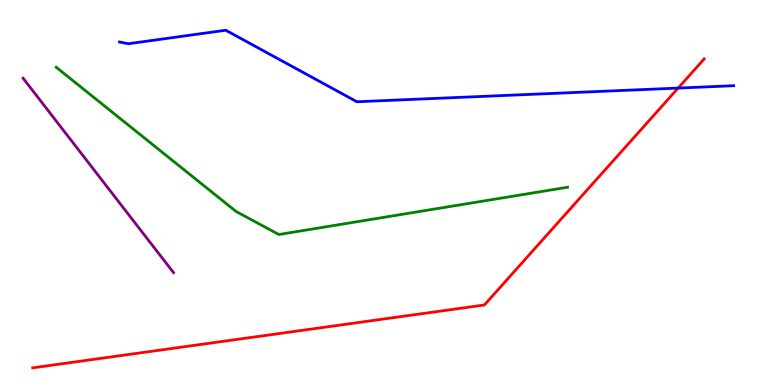[{'lines': ['blue', 'red'], 'intersections': [{'x': 8.75, 'y': 7.71}]}, {'lines': ['green', 'red'], 'intersections': []}, {'lines': ['purple', 'red'], 'intersections': []}, {'lines': ['blue', 'green'], 'intersections': []}, {'lines': ['blue', 'purple'], 'intersections': []}, {'lines': ['green', 'purple'], 'intersections': []}]